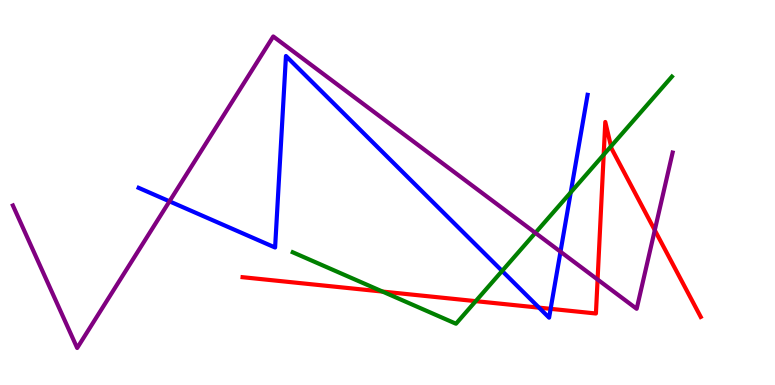[{'lines': ['blue', 'red'], 'intersections': [{'x': 6.96, 'y': 2.01}, {'x': 7.1, 'y': 1.98}]}, {'lines': ['green', 'red'], 'intersections': [{'x': 4.94, 'y': 2.43}, {'x': 6.14, 'y': 2.18}, {'x': 7.79, 'y': 5.98}, {'x': 7.88, 'y': 6.2}]}, {'lines': ['purple', 'red'], 'intersections': [{'x': 7.71, 'y': 2.74}, {'x': 8.45, 'y': 4.02}]}, {'lines': ['blue', 'green'], 'intersections': [{'x': 6.48, 'y': 2.96}, {'x': 7.36, 'y': 5.0}]}, {'lines': ['blue', 'purple'], 'intersections': [{'x': 2.19, 'y': 4.77}, {'x': 7.23, 'y': 3.46}]}, {'lines': ['green', 'purple'], 'intersections': [{'x': 6.91, 'y': 3.95}]}]